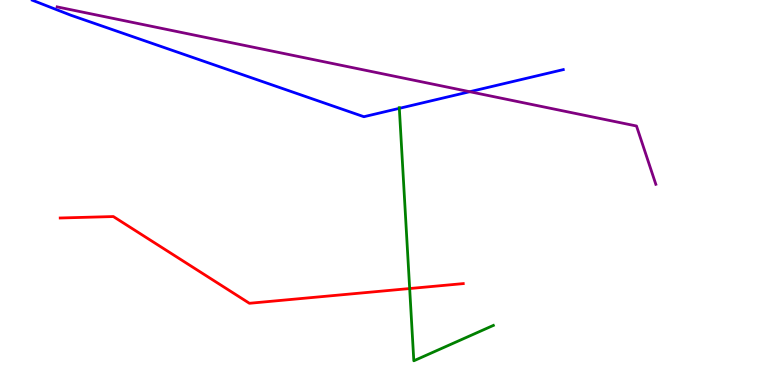[{'lines': ['blue', 'red'], 'intersections': []}, {'lines': ['green', 'red'], 'intersections': [{'x': 5.29, 'y': 2.51}]}, {'lines': ['purple', 'red'], 'intersections': []}, {'lines': ['blue', 'green'], 'intersections': [{'x': 5.15, 'y': 7.19}]}, {'lines': ['blue', 'purple'], 'intersections': [{'x': 6.06, 'y': 7.62}]}, {'lines': ['green', 'purple'], 'intersections': []}]